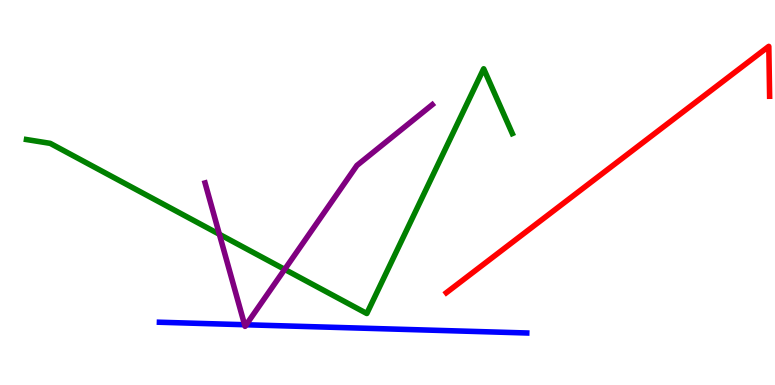[{'lines': ['blue', 'red'], 'intersections': []}, {'lines': ['green', 'red'], 'intersections': []}, {'lines': ['purple', 'red'], 'intersections': []}, {'lines': ['blue', 'green'], 'intersections': []}, {'lines': ['blue', 'purple'], 'intersections': [{'x': 3.16, 'y': 1.57}, {'x': 3.18, 'y': 1.56}]}, {'lines': ['green', 'purple'], 'intersections': [{'x': 2.83, 'y': 3.91}, {'x': 3.67, 'y': 3.0}]}]